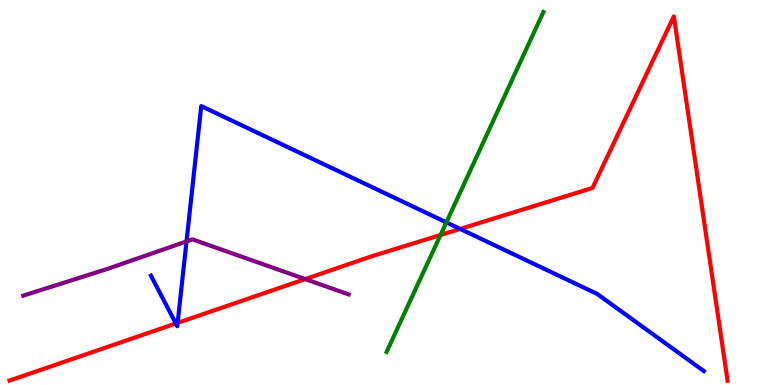[{'lines': ['blue', 'red'], 'intersections': [{'x': 2.27, 'y': 1.6}, {'x': 2.29, 'y': 1.61}, {'x': 5.94, 'y': 4.05}]}, {'lines': ['green', 'red'], 'intersections': [{'x': 5.68, 'y': 3.9}]}, {'lines': ['purple', 'red'], 'intersections': [{'x': 3.94, 'y': 2.75}]}, {'lines': ['blue', 'green'], 'intersections': [{'x': 5.76, 'y': 4.22}]}, {'lines': ['blue', 'purple'], 'intersections': [{'x': 2.41, 'y': 3.73}]}, {'lines': ['green', 'purple'], 'intersections': []}]